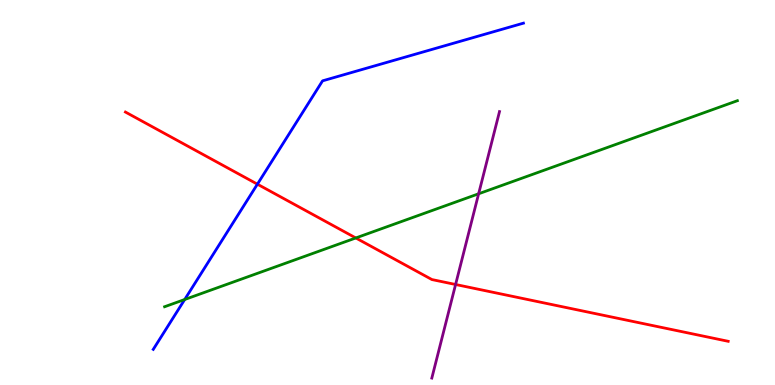[{'lines': ['blue', 'red'], 'intersections': [{'x': 3.32, 'y': 5.22}]}, {'lines': ['green', 'red'], 'intersections': [{'x': 4.59, 'y': 3.82}]}, {'lines': ['purple', 'red'], 'intersections': [{'x': 5.88, 'y': 2.61}]}, {'lines': ['blue', 'green'], 'intersections': [{'x': 2.38, 'y': 2.22}]}, {'lines': ['blue', 'purple'], 'intersections': []}, {'lines': ['green', 'purple'], 'intersections': [{'x': 6.18, 'y': 4.97}]}]